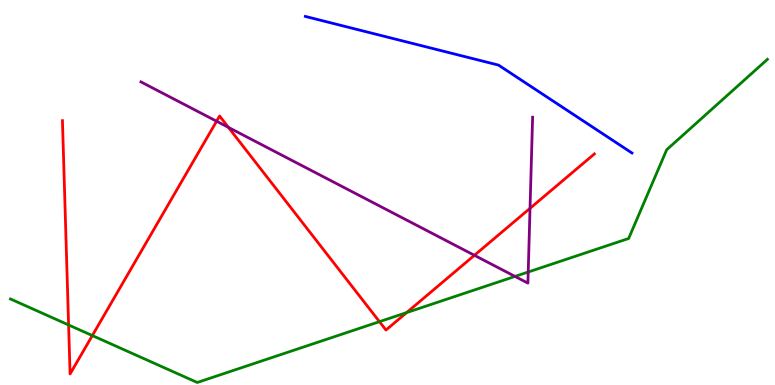[{'lines': ['blue', 'red'], 'intersections': []}, {'lines': ['green', 'red'], 'intersections': [{'x': 0.885, 'y': 1.56}, {'x': 1.19, 'y': 1.28}, {'x': 4.9, 'y': 1.65}, {'x': 5.25, 'y': 1.88}]}, {'lines': ['purple', 'red'], 'intersections': [{'x': 2.79, 'y': 6.85}, {'x': 2.95, 'y': 6.69}, {'x': 6.12, 'y': 3.37}, {'x': 6.84, 'y': 4.59}]}, {'lines': ['blue', 'green'], 'intersections': []}, {'lines': ['blue', 'purple'], 'intersections': []}, {'lines': ['green', 'purple'], 'intersections': [{'x': 6.65, 'y': 2.82}, {'x': 6.82, 'y': 2.93}]}]